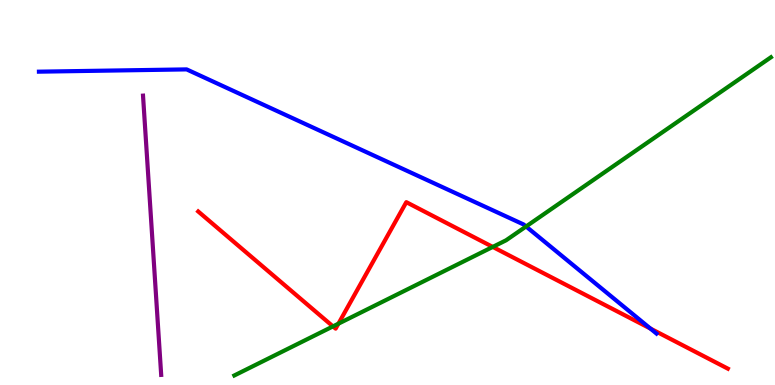[{'lines': ['blue', 'red'], 'intersections': [{'x': 8.39, 'y': 1.47}]}, {'lines': ['green', 'red'], 'intersections': [{'x': 4.3, 'y': 1.52}, {'x': 4.37, 'y': 1.59}, {'x': 6.36, 'y': 3.59}]}, {'lines': ['purple', 'red'], 'intersections': []}, {'lines': ['blue', 'green'], 'intersections': [{'x': 6.79, 'y': 4.12}]}, {'lines': ['blue', 'purple'], 'intersections': []}, {'lines': ['green', 'purple'], 'intersections': []}]